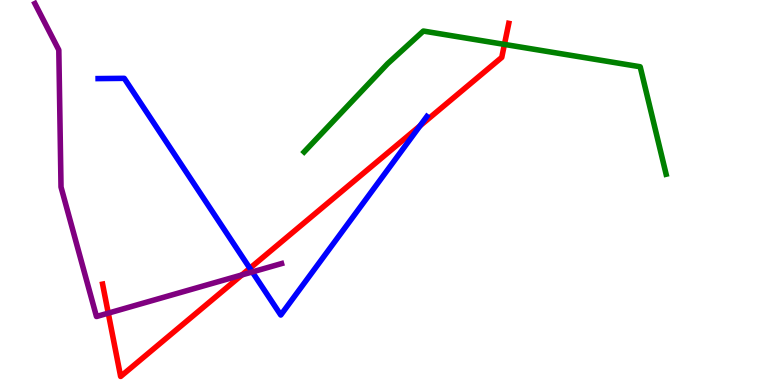[{'lines': ['blue', 'red'], 'intersections': [{'x': 3.22, 'y': 3.03}, {'x': 5.42, 'y': 6.73}]}, {'lines': ['green', 'red'], 'intersections': [{'x': 6.51, 'y': 8.85}]}, {'lines': ['purple', 'red'], 'intersections': [{'x': 1.4, 'y': 1.87}, {'x': 3.12, 'y': 2.86}]}, {'lines': ['blue', 'green'], 'intersections': []}, {'lines': ['blue', 'purple'], 'intersections': [{'x': 3.26, 'y': 2.94}]}, {'lines': ['green', 'purple'], 'intersections': []}]